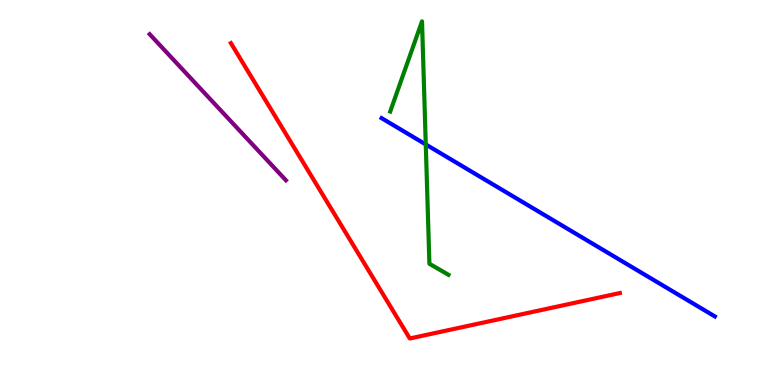[{'lines': ['blue', 'red'], 'intersections': []}, {'lines': ['green', 'red'], 'intersections': []}, {'lines': ['purple', 'red'], 'intersections': []}, {'lines': ['blue', 'green'], 'intersections': [{'x': 5.49, 'y': 6.25}]}, {'lines': ['blue', 'purple'], 'intersections': []}, {'lines': ['green', 'purple'], 'intersections': []}]